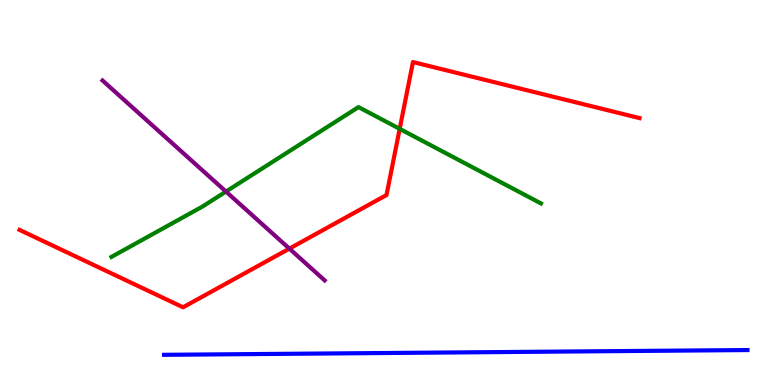[{'lines': ['blue', 'red'], 'intersections': []}, {'lines': ['green', 'red'], 'intersections': [{'x': 5.16, 'y': 6.65}]}, {'lines': ['purple', 'red'], 'intersections': [{'x': 3.73, 'y': 3.54}]}, {'lines': ['blue', 'green'], 'intersections': []}, {'lines': ['blue', 'purple'], 'intersections': []}, {'lines': ['green', 'purple'], 'intersections': [{'x': 2.92, 'y': 5.02}]}]